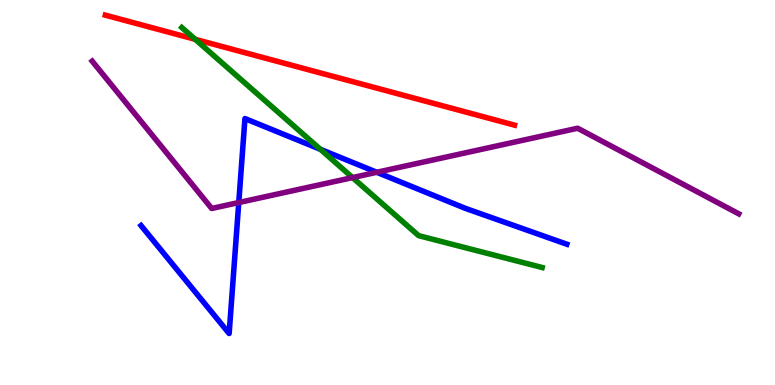[{'lines': ['blue', 'red'], 'intersections': []}, {'lines': ['green', 'red'], 'intersections': [{'x': 2.52, 'y': 8.98}]}, {'lines': ['purple', 'red'], 'intersections': []}, {'lines': ['blue', 'green'], 'intersections': [{'x': 4.13, 'y': 6.12}]}, {'lines': ['blue', 'purple'], 'intersections': [{'x': 3.08, 'y': 4.74}, {'x': 4.86, 'y': 5.53}]}, {'lines': ['green', 'purple'], 'intersections': [{'x': 4.55, 'y': 5.39}]}]